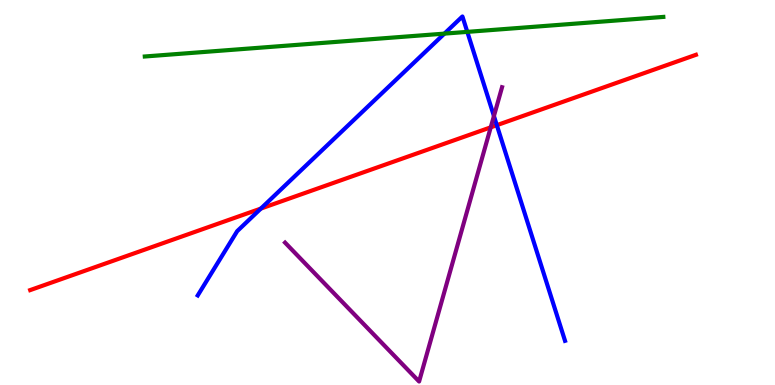[{'lines': ['blue', 'red'], 'intersections': [{'x': 3.37, 'y': 4.58}, {'x': 6.41, 'y': 6.75}]}, {'lines': ['green', 'red'], 'intersections': []}, {'lines': ['purple', 'red'], 'intersections': [{'x': 6.33, 'y': 6.69}]}, {'lines': ['blue', 'green'], 'intersections': [{'x': 5.73, 'y': 9.13}, {'x': 6.03, 'y': 9.17}]}, {'lines': ['blue', 'purple'], 'intersections': [{'x': 6.37, 'y': 6.99}]}, {'lines': ['green', 'purple'], 'intersections': []}]